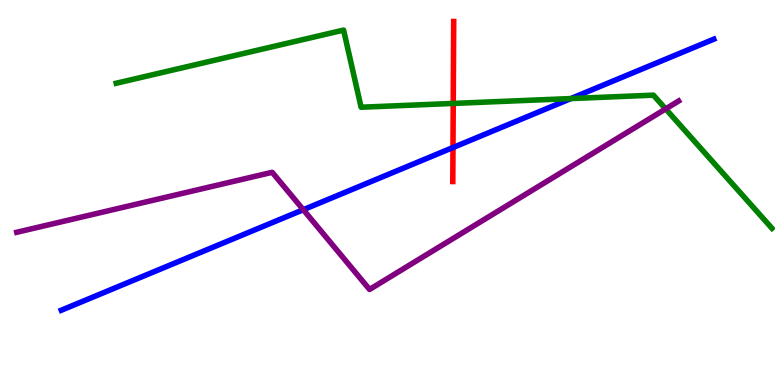[{'lines': ['blue', 'red'], 'intersections': [{'x': 5.84, 'y': 6.17}]}, {'lines': ['green', 'red'], 'intersections': [{'x': 5.85, 'y': 7.31}]}, {'lines': ['purple', 'red'], 'intersections': []}, {'lines': ['blue', 'green'], 'intersections': [{'x': 7.37, 'y': 7.44}]}, {'lines': ['blue', 'purple'], 'intersections': [{'x': 3.91, 'y': 4.55}]}, {'lines': ['green', 'purple'], 'intersections': [{'x': 8.59, 'y': 7.17}]}]